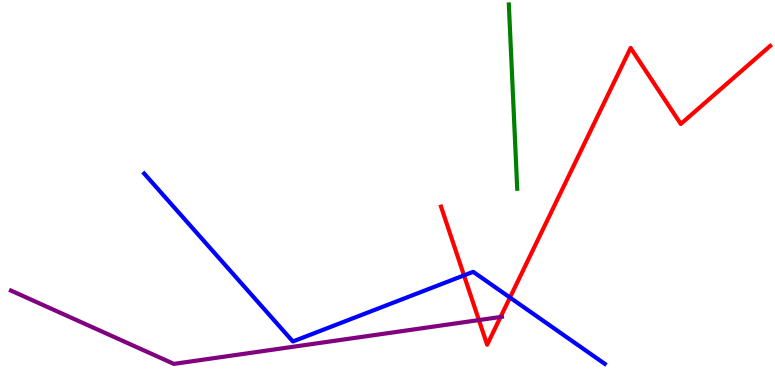[{'lines': ['blue', 'red'], 'intersections': [{'x': 5.99, 'y': 2.85}, {'x': 6.58, 'y': 2.27}]}, {'lines': ['green', 'red'], 'intersections': []}, {'lines': ['purple', 'red'], 'intersections': [{'x': 6.18, 'y': 1.69}, {'x': 6.46, 'y': 1.77}]}, {'lines': ['blue', 'green'], 'intersections': []}, {'lines': ['blue', 'purple'], 'intersections': []}, {'lines': ['green', 'purple'], 'intersections': []}]